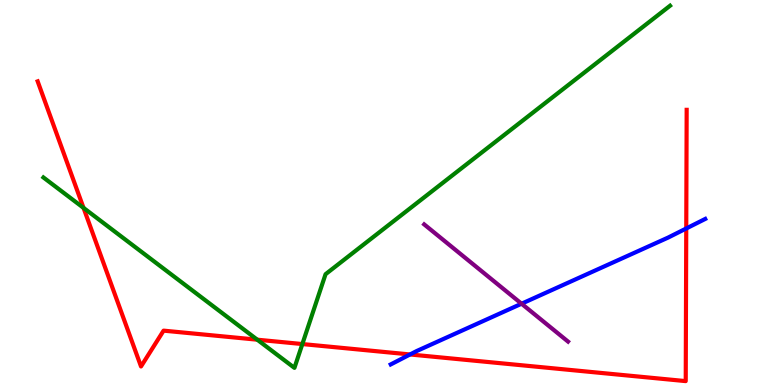[{'lines': ['blue', 'red'], 'intersections': [{'x': 5.29, 'y': 0.793}, {'x': 8.85, 'y': 4.07}]}, {'lines': ['green', 'red'], 'intersections': [{'x': 1.08, 'y': 4.6}, {'x': 3.32, 'y': 1.18}, {'x': 3.9, 'y': 1.06}]}, {'lines': ['purple', 'red'], 'intersections': []}, {'lines': ['blue', 'green'], 'intersections': []}, {'lines': ['blue', 'purple'], 'intersections': [{'x': 6.73, 'y': 2.11}]}, {'lines': ['green', 'purple'], 'intersections': []}]